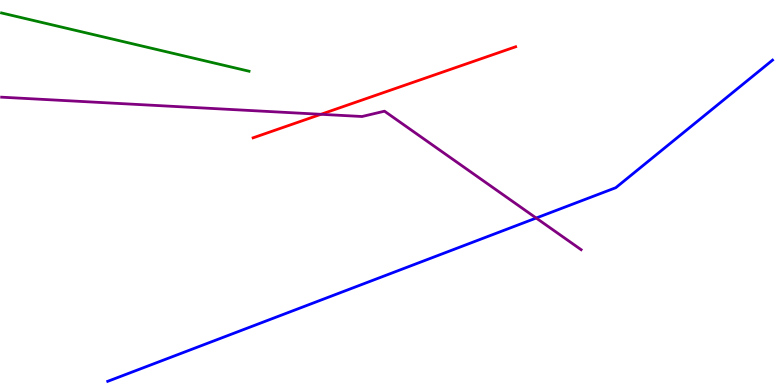[{'lines': ['blue', 'red'], 'intersections': []}, {'lines': ['green', 'red'], 'intersections': []}, {'lines': ['purple', 'red'], 'intersections': [{'x': 4.14, 'y': 7.03}]}, {'lines': ['blue', 'green'], 'intersections': []}, {'lines': ['blue', 'purple'], 'intersections': [{'x': 6.92, 'y': 4.34}]}, {'lines': ['green', 'purple'], 'intersections': []}]